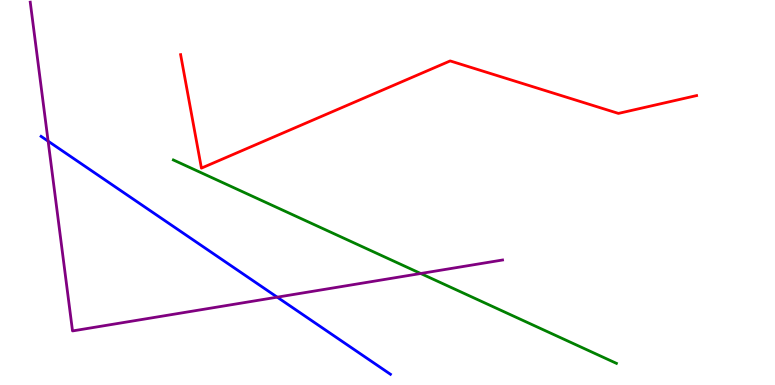[{'lines': ['blue', 'red'], 'intersections': []}, {'lines': ['green', 'red'], 'intersections': []}, {'lines': ['purple', 'red'], 'intersections': []}, {'lines': ['blue', 'green'], 'intersections': []}, {'lines': ['blue', 'purple'], 'intersections': [{'x': 0.621, 'y': 6.33}, {'x': 3.58, 'y': 2.28}]}, {'lines': ['green', 'purple'], 'intersections': [{'x': 5.43, 'y': 2.9}]}]